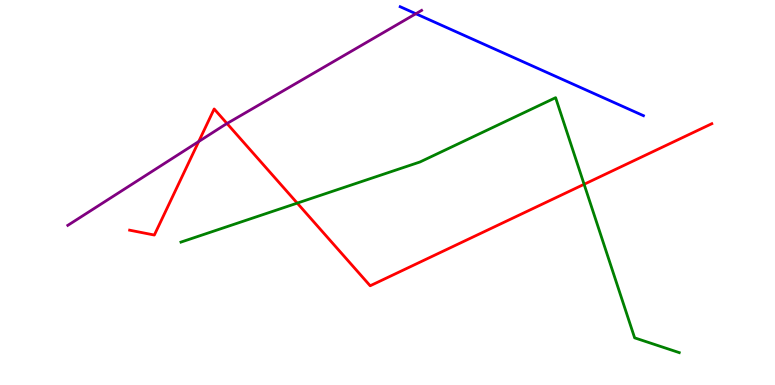[{'lines': ['blue', 'red'], 'intersections': []}, {'lines': ['green', 'red'], 'intersections': [{'x': 3.84, 'y': 4.72}, {'x': 7.54, 'y': 5.21}]}, {'lines': ['purple', 'red'], 'intersections': [{'x': 2.56, 'y': 6.32}, {'x': 2.93, 'y': 6.79}]}, {'lines': ['blue', 'green'], 'intersections': []}, {'lines': ['blue', 'purple'], 'intersections': [{'x': 5.37, 'y': 9.64}]}, {'lines': ['green', 'purple'], 'intersections': []}]